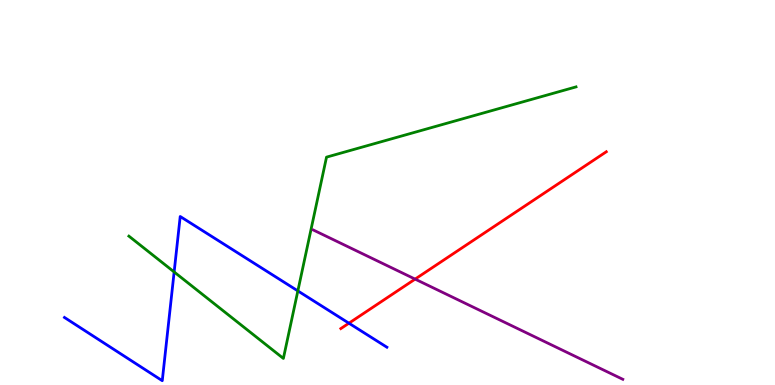[{'lines': ['blue', 'red'], 'intersections': [{'x': 4.5, 'y': 1.61}]}, {'lines': ['green', 'red'], 'intersections': []}, {'lines': ['purple', 'red'], 'intersections': [{'x': 5.36, 'y': 2.75}]}, {'lines': ['blue', 'green'], 'intersections': [{'x': 2.25, 'y': 2.94}, {'x': 3.84, 'y': 2.44}]}, {'lines': ['blue', 'purple'], 'intersections': []}, {'lines': ['green', 'purple'], 'intersections': []}]